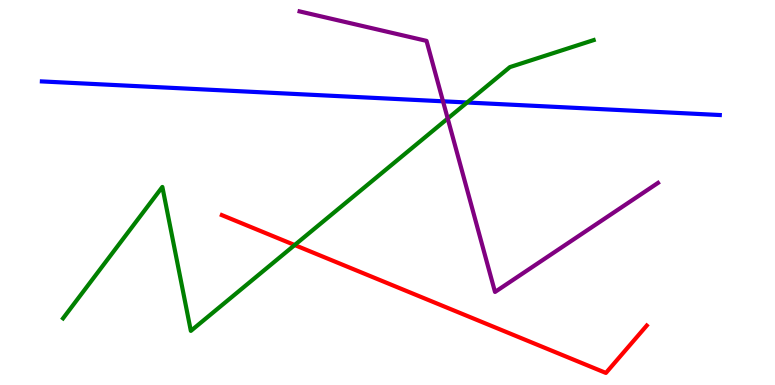[{'lines': ['blue', 'red'], 'intersections': []}, {'lines': ['green', 'red'], 'intersections': [{'x': 3.8, 'y': 3.64}]}, {'lines': ['purple', 'red'], 'intersections': []}, {'lines': ['blue', 'green'], 'intersections': [{'x': 6.03, 'y': 7.34}]}, {'lines': ['blue', 'purple'], 'intersections': [{'x': 5.72, 'y': 7.37}]}, {'lines': ['green', 'purple'], 'intersections': [{'x': 5.78, 'y': 6.92}]}]